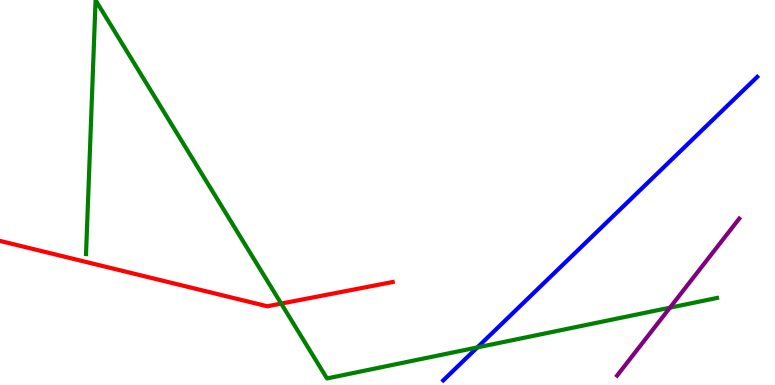[{'lines': ['blue', 'red'], 'intersections': []}, {'lines': ['green', 'red'], 'intersections': [{'x': 3.63, 'y': 2.11}]}, {'lines': ['purple', 'red'], 'intersections': []}, {'lines': ['blue', 'green'], 'intersections': [{'x': 6.16, 'y': 0.976}]}, {'lines': ['blue', 'purple'], 'intersections': []}, {'lines': ['green', 'purple'], 'intersections': [{'x': 8.64, 'y': 2.01}]}]